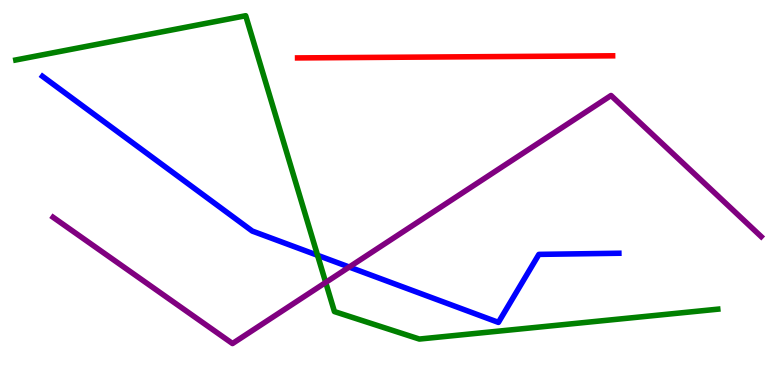[{'lines': ['blue', 'red'], 'intersections': []}, {'lines': ['green', 'red'], 'intersections': []}, {'lines': ['purple', 'red'], 'intersections': []}, {'lines': ['blue', 'green'], 'intersections': [{'x': 4.1, 'y': 3.37}]}, {'lines': ['blue', 'purple'], 'intersections': [{'x': 4.51, 'y': 3.06}]}, {'lines': ['green', 'purple'], 'intersections': [{'x': 4.2, 'y': 2.66}]}]